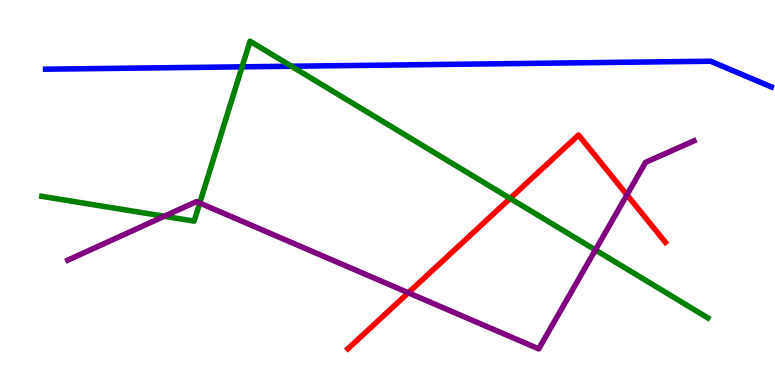[{'lines': ['blue', 'red'], 'intersections': []}, {'lines': ['green', 'red'], 'intersections': [{'x': 6.58, 'y': 4.85}]}, {'lines': ['purple', 'red'], 'intersections': [{'x': 5.27, 'y': 2.4}, {'x': 8.09, 'y': 4.94}]}, {'lines': ['blue', 'green'], 'intersections': [{'x': 3.12, 'y': 8.26}, {'x': 3.76, 'y': 8.28}]}, {'lines': ['blue', 'purple'], 'intersections': []}, {'lines': ['green', 'purple'], 'intersections': [{'x': 2.12, 'y': 4.38}, {'x': 2.58, 'y': 4.73}, {'x': 7.68, 'y': 3.51}]}]